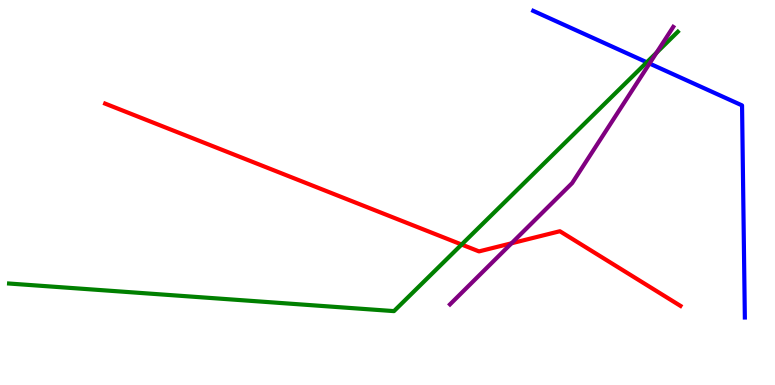[{'lines': ['blue', 'red'], 'intersections': []}, {'lines': ['green', 'red'], 'intersections': [{'x': 5.96, 'y': 3.65}]}, {'lines': ['purple', 'red'], 'intersections': [{'x': 6.6, 'y': 3.68}]}, {'lines': ['blue', 'green'], 'intersections': [{'x': 8.35, 'y': 8.38}]}, {'lines': ['blue', 'purple'], 'intersections': [{'x': 8.38, 'y': 8.35}]}, {'lines': ['green', 'purple'], 'intersections': [{'x': 8.47, 'y': 8.63}]}]